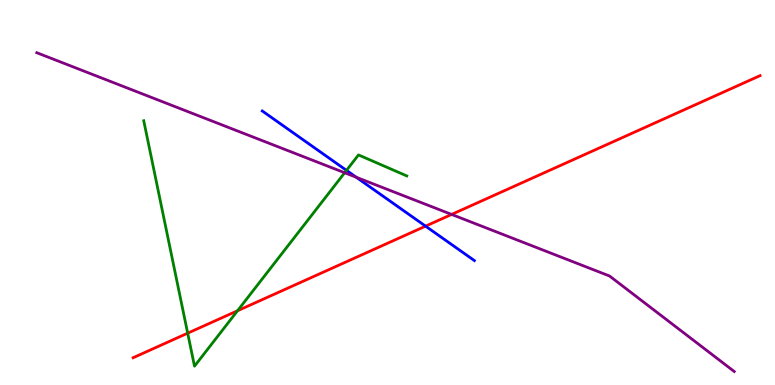[{'lines': ['blue', 'red'], 'intersections': [{'x': 5.49, 'y': 4.13}]}, {'lines': ['green', 'red'], 'intersections': [{'x': 2.42, 'y': 1.35}, {'x': 3.06, 'y': 1.93}]}, {'lines': ['purple', 'red'], 'intersections': [{'x': 5.83, 'y': 4.43}]}, {'lines': ['blue', 'green'], 'intersections': [{'x': 4.47, 'y': 5.57}]}, {'lines': ['blue', 'purple'], 'intersections': [{'x': 4.6, 'y': 5.4}]}, {'lines': ['green', 'purple'], 'intersections': [{'x': 4.45, 'y': 5.51}]}]